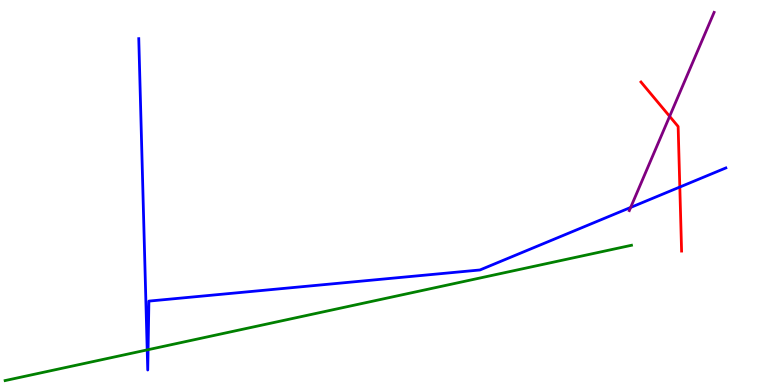[{'lines': ['blue', 'red'], 'intersections': [{'x': 8.77, 'y': 5.14}]}, {'lines': ['green', 'red'], 'intersections': []}, {'lines': ['purple', 'red'], 'intersections': [{'x': 8.64, 'y': 6.98}]}, {'lines': ['blue', 'green'], 'intersections': [{'x': 1.9, 'y': 0.912}, {'x': 1.91, 'y': 0.917}]}, {'lines': ['blue', 'purple'], 'intersections': [{'x': 8.14, 'y': 4.61}]}, {'lines': ['green', 'purple'], 'intersections': []}]